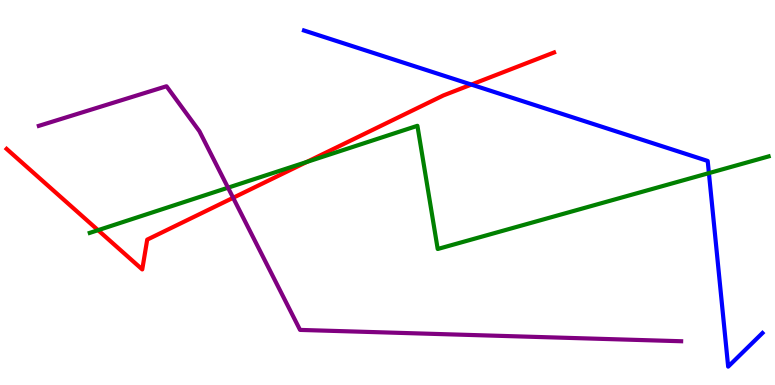[{'lines': ['blue', 'red'], 'intersections': [{'x': 6.08, 'y': 7.8}]}, {'lines': ['green', 'red'], 'intersections': [{'x': 1.27, 'y': 4.02}, {'x': 3.96, 'y': 5.79}]}, {'lines': ['purple', 'red'], 'intersections': [{'x': 3.01, 'y': 4.86}]}, {'lines': ['blue', 'green'], 'intersections': [{'x': 9.15, 'y': 5.5}]}, {'lines': ['blue', 'purple'], 'intersections': []}, {'lines': ['green', 'purple'], 'intersections': [{'x': 2.94, 'y': 5.12}]}]